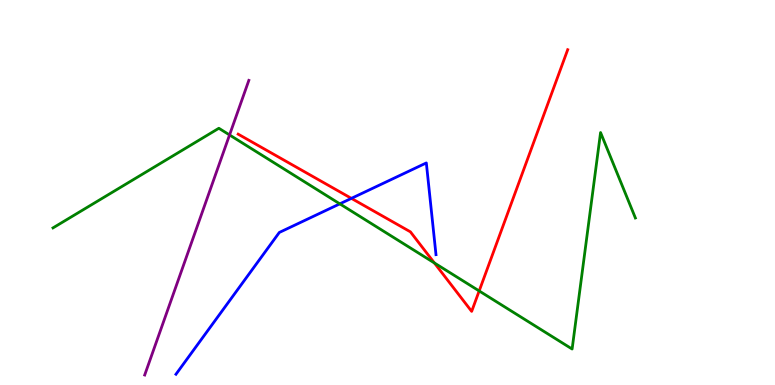[{'lines': ['blue', 'red'], 'intersections': [{'x': 4.53, 'y': 4.85}]}, {'lines': ['green', 'red'], 'intersections': [{'x': 5.6, 'y': 3.17}, {'x': 6.18, 'y': 2.44}]}, {'lines': ['purple', 'red'], 'intersections': []}, {'lines': ['blue', 'green'], 'intersections': [{'x': 4.38, 'y': 4.71}]}, {'lines': ['blue', 'purple'], 'intersections': []}, {'lines': ['green', 'purple'], 'intersections': [{'x': 2.96, 'y': 6.49}]}]